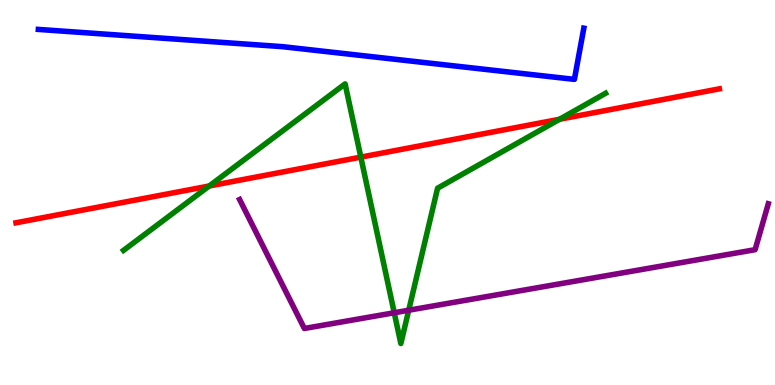[{'lines': ['blue', 'red'], 'intersections': []}, {'lines': ['green', 'red'], 'intersections': [{'x': 2.7, 'y': 5.17}, {'x': 4.66, 'y': 5.92}, {'x': 7.22, 'y': 6.9}]}, {'lines': ['purple', 'red'], 'intersections': []}, {'lines': ['blue', 'green'], 'intersections': []}, {'lines': ['blue', 'purple'], 'intersections': []}, {'lines': ['green', 'purple'], 'intersections': [{'x': 5.09, 'y': 1.88}, {'x': 5.27, 'y': 1.94}]}]